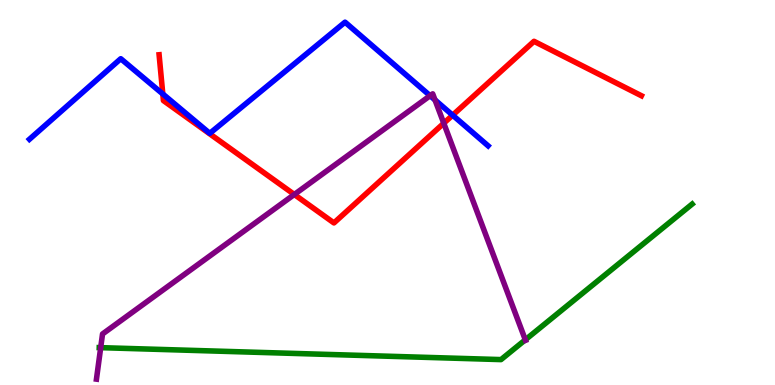[{'lines': ['blue', 'red'], 'intersections': [{'x': 2.1, 'y': 7.56}, {'x': 5.84, 'y': 7.01}]}, {'lines': ['green', 'red'], 'intersections': []}, {'lines': ['purple', 'red'], 'intersections': [{'x': 3.8, 'y': 4.95}, {'x': 5.73, 'y': 6.8}]}, {'lines': ['blue', 'green'], 'intersections': []}, {'lines': ['blue', 'purple'], 'intersections': [{'x': 5.55, 'y': 7.51}, {'x': 5.61, 'y': 7.4}]}, {'lines': ['green', 'purple'], 'intersections': [{'x': 1.3, 'y': 0.97}, {'x': 6.78, 'y': 1.17}]}]